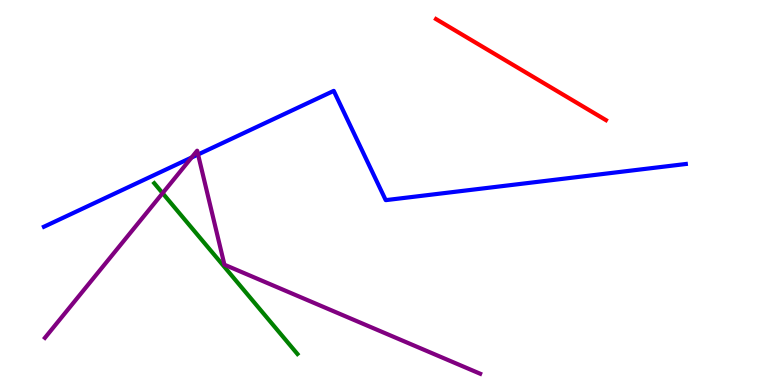[{'lines': ['blue', 'red'], 'intersections': []}, {'lines': ['green', 'red'], 'intersections': []}, {'lines': ['purple', 'red'], 'intersections': []}, {'lines': ['blue', 'green'], 'intersections': []}, {'lines': ['blue', 'purple'], 'intersections': [{'x': 2.47, 'y': 5.91}, {'x': 2.56, 'y': 5.99}]}, {'lines': ['green', 'purple'], 'intersections': [{'x': 2.1, 'y': 4.98}]}]